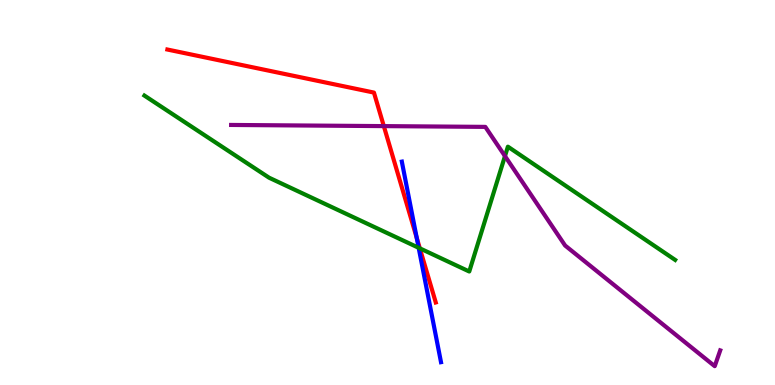[{'lines': ['blue', 'red'], 'intersections': [{'x': 5.38, 'y': 3.82}]}, {'lines': ['green', 'red'], 'intersections': [{'x': 5.42, 'y': 3.55}]}, {'lines': ['purple', 'red'], 'intersections': [{'x': 4.95, 'y': 6.72}]}, {'lines': ['blue', 'green'], 'intersections': [{'x': 5.4, 'y': 3.56}]}, {'lines': ['blue', 'purple'], 'intersections': []}, {'lines': ['green', 'purple'], 'intersections': [{'x': 6.52, 'y': 5.95}]}]